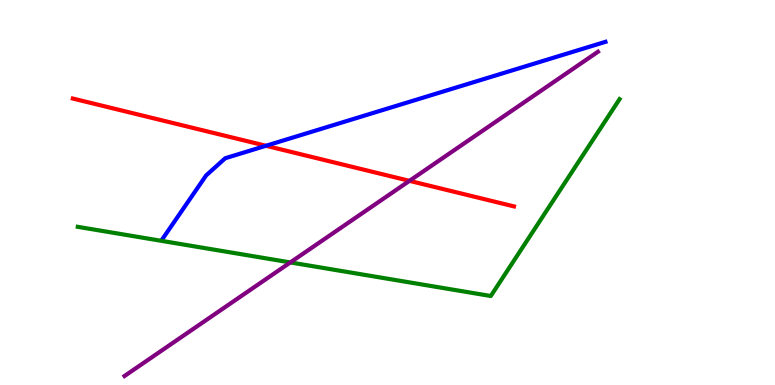[{'lines': ['blue', 'red'], 'intersections': [{'x': 3.43, 'y': 6.21}]}, {'lines': ['green', 'red'], 'intersections': []}, {'lines': ['purple', 'red'], 'intersections': [{'x': 5.28, 'y': 5.3}]}, {'lines': ['blue', 'green'], 'intersections': []}, {'lines': ['blue', 'purple'], 'intersections': []}, {'lines': ['green', 'purple'], 'intersections': [{'x': 3.75, 'y': 3.18}]}]